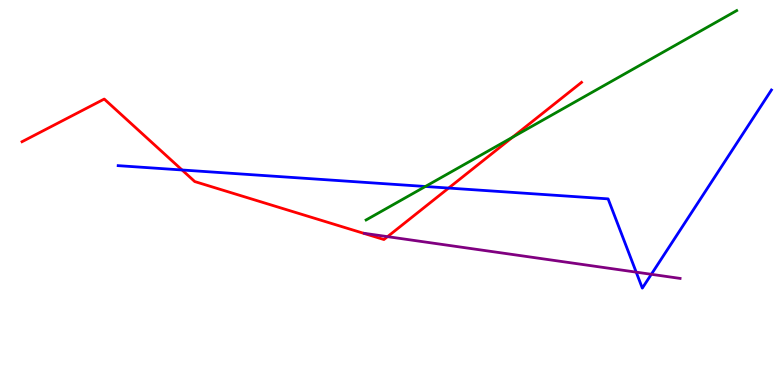[{'lines': ['blue', 'red'], 'intersections': [{'x': 2.35, 'y': 5.58}, {'x': 5.79, 'y': 5.12}]}, {'lines': ['green', 'red'], 'intersections': [{'x': 6.61, 'y': 6.44}]}, {'lines': ['purple', 'red'], 'intersections': [{'x': 5.0, 'y': 3.85}]}, {'lines': ['blue', 'green'], 'intersections': [{'x': 5.49, 'y': 5.16}]}, {'lines': ['blue', 'purple'], 'intersections': [{'x': 8.21, 'y': 2.93}, {'x': 8.4, 'y': 2.88}]}, {'lines': ['green', 'purple'], 'intersections': []}]